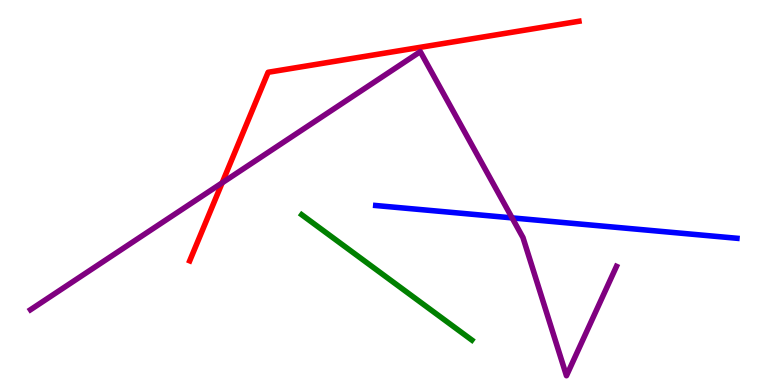[{'lines': ['blue', 'red'], 'intersections': []}, {'lines': ['green', 'red'], 'intersections': []}, {'lines': ['purple', 'red'], 'intersections': [{'x': 2.87, 'y': 5.25}]}, {'lines': ['blue', 'green'], 'intersections': []}, {'lines': ['blue', 'purple'], 'intersections': [{'x': 6.61, 'y': 4.34}]}, {'lines': ['green', 'purple'], 'intersections': []}]